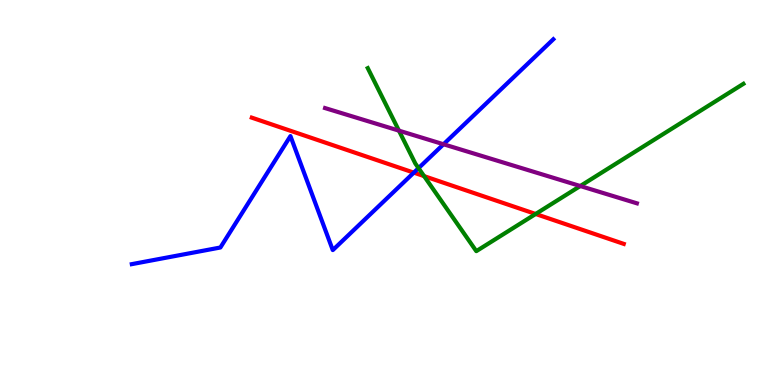[{'lines': ['blue', 'red'], 'intersections': [{'x': 5.34, 'y': 5.52}]}, {'lines': ['green', 'red'], 'intersections': [{'x': 5.47, 'y': 5.43}, {'x': 6.91, 'y': 4.44}]}, {'lines': ['purple', 'red'], 'intersections': []}, {'lines': ['blue', 'green'], 'intersections': [{'x': 5.4, 'y': 5.63}]}, {'lines': ['blue', 'purple'], 'intersections': [{'x': 5.72, 'y': 6.25}]}, {'lines': ['green', 'purple'], 'intersections': [{'x': 5.15, 'y': 6.61}, {'x': 7.49, 'y': 5.17}]}]